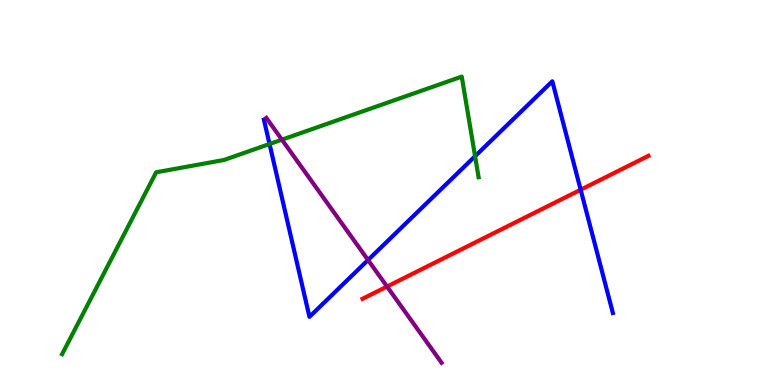[{'lines': ['blue', 'red'], 'intersections': [{'x': 7.49, 'y': 5.07}]}, {'lines': ['green', 'red'], 'intersections': []}, {'lines': ['purple', 'red'], 'intersections': [{'x': 4.99, 'y': 2.56}]}, {'lines': ['blue', 'green'], 'intersections': [{'x': 3.48, 'y': 6.26}, {'x': 6.13, 'y': 5.94}]}, {'lines': ['blue', 'purple'], 'intersections': [{'x': 4.75, 'y': 3.25}]}, {'lines': ['green', 'purple'], 'intersections': [{'x': 3.64, 'y': 6.37}]}]